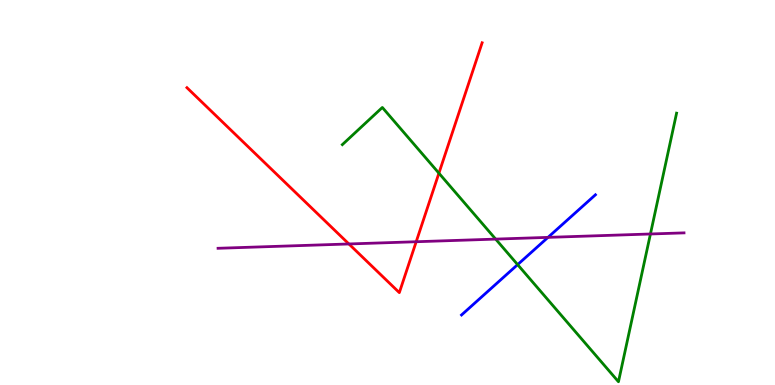[{'lines': ['blue', 'red'], 'intersections': []}, {'lines': ['green', 'red'], 'intersections': [{'x': 5.66, 'y': 5.5}]}, {'lines': ['purple', 'red'], 'intersections': [{'x': 4.5, 'y': 3.66}, {'x': 5.37, 'y': 3.72}]}, {'lines': ['blue', 'green'], 'intersections': [{'x': 6.68, 'y': 3.13}]}, {'lines': ['blue', 'purple'], 'intersections': [{'x': 7.07, 'y': 3.83}]}, {'lines': ['green', 'purple'], 'intersections': [{'x': 6.4, 'y': 3.79}, {'x': 8.39, 'y': 3.92}]}]